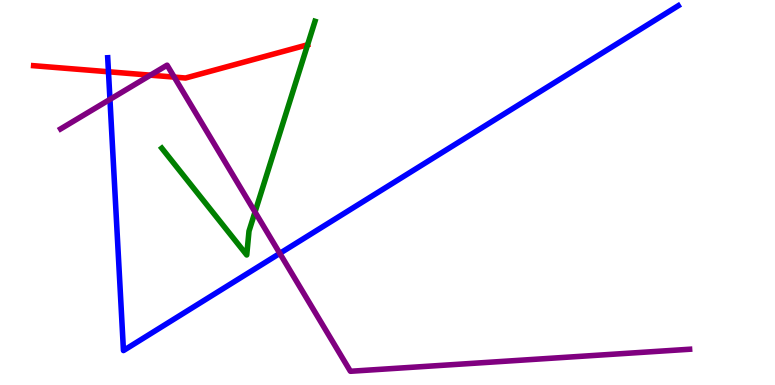[{'lines': ['blue', 'red'], 'intersections': [{'x': 1.4, 'y': 8.14}]}, {'lines': ['green', 'red'], 'intersections': []}, {'lines': ['purple', 'red'], 'intersections': [{'x': 1.94, 'y': 8.05}, {'x': 2.25, 'y': 8.0}]}, {'lines': ['blue', 'green'], 'intersections': []}, {'lines': ['blue', 'purple'], 'intersections': [{'x': 1.42, 'y': 7.42}, {'x': 3.61, 'y': 3.42}]}, {'lines': ['green', 'purple'], 'intersections': [{'x': 3.29, 'y': 4.49}]}]